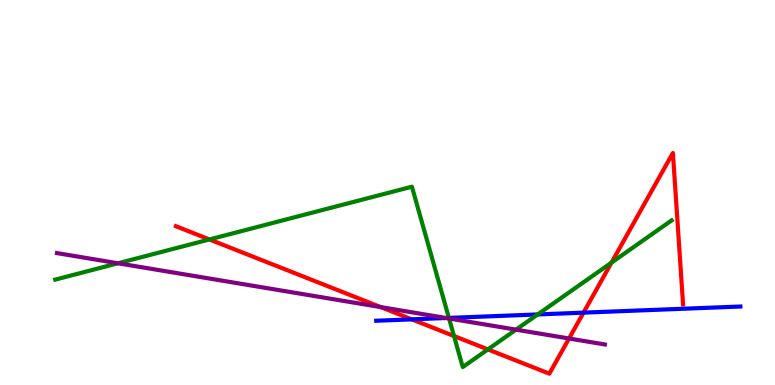[{'lines': ['blue', 'red'], 'intersections': [{'x': 5.31, 'y': 1.71}, {'x': 7.53, 'y': 1.88}]}, {'lines': ['green', 'red'], 'intersections': [{'x': 2.7, 'y': 3.78}, {'x': 5.86, 'y': 1.27}, {'x': 6.3, 'y': 0.924}, {'x': 7.89, 'y': 3.18}]}, {'lines': ['purple', 'red'], 'intersections': [{'x': 4.91, 'y': 2.02}, {'x': 7.34, 'y': 1.21}]}, {'lines': ['blue', 'green'], 'intersections': [{'x': 5.79, 'y': 1.74}, {'x': 6.94, 'y': 1.83}]}, {'lines': ['blue', 'purple'], 'intersections': [{'x': 5.76, 'y': 1.74}]}, {'lines': ['green', 'purple'], 'intersections': [{'x': 1.52, 'y': 3.16}, {'x': 5.79, 'y': 1.73}, {'x': 6.66, 'y': 1.44}]}]